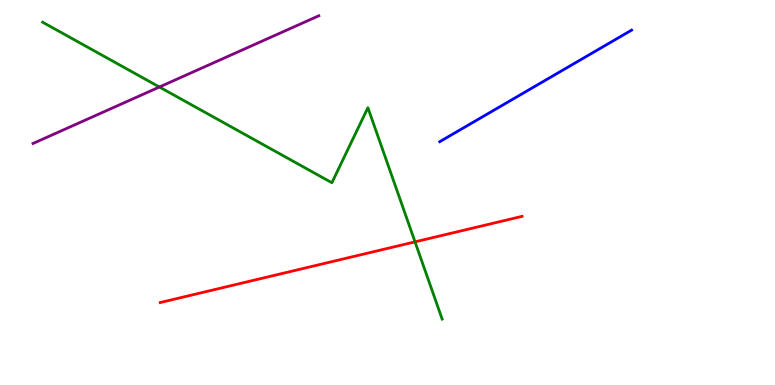[{'lines': ['blue', 'red'], 'intersections': []}, {'lines': ['green', 'red'], 'intersections': [{'x': 5.36, 'y': 3.72}]}, {'lines': ['purple', 'red'], 'intersections': []}, {'lines': ['blue', 'green'], 'intersections': []}, {'lines': ['blue', 'purple'], 'intersections': []}, {'lines': ['green', 'purple'], 'intersections': [{'x': 2.06, 'y': 7.74}]}]